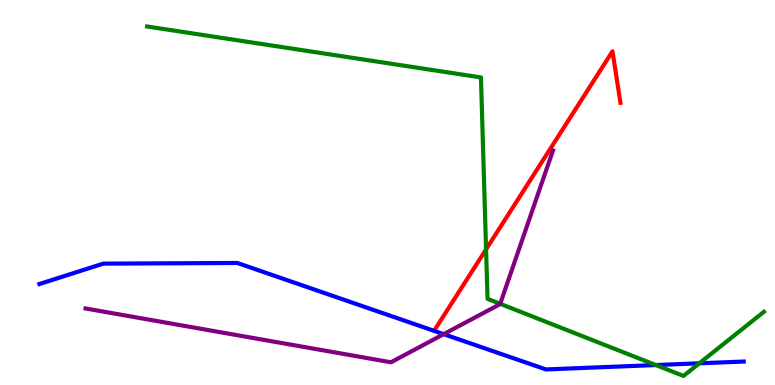[{'lines': ['blue', 'red'], 'intersections': []}, {'lines': ['green', 'red'], 'intersections': [{'x': 6.27, 'y': 3.52}]}, {'lines': ['purple', 'red'], 'intersections': []}, {'lines': ['blue', 'green'], 'intersections': [{'x': 8.46, 'y': 0.518}, {'x': 9.02, 'y': 0.563}]}, {'lines': ['blue', 'purple'], 'intersections': [{'x': 5.73, 'y': 1.32}]}, {'lines': ['green', 'purple'], 'intersections': [{'x': 6.45, 'y': 2.11}]}]